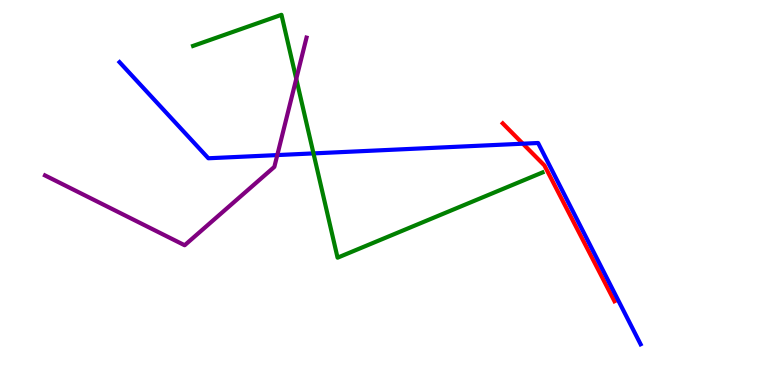[{'lines': ['blue', 'red'], 'intersections': [{'x': 6.75, 'y': 6.27}]}, {'lines': ['green', 'red'], 'intersections': []}, {'lines': ['purple', 'red'], 'intersections': []}, {'lines': ['blue', 'green'], 'intersections': [{'x': 4.04, 'y': 6.02}]}, {'lines': ['blue', 'purple'], 'intersections': [{'x': 3.58, 'y': 5.97}]}, {'lines': ['green', 'purple'], 'intersections': [{'x': 3.82, 'y': 7.95}]}]